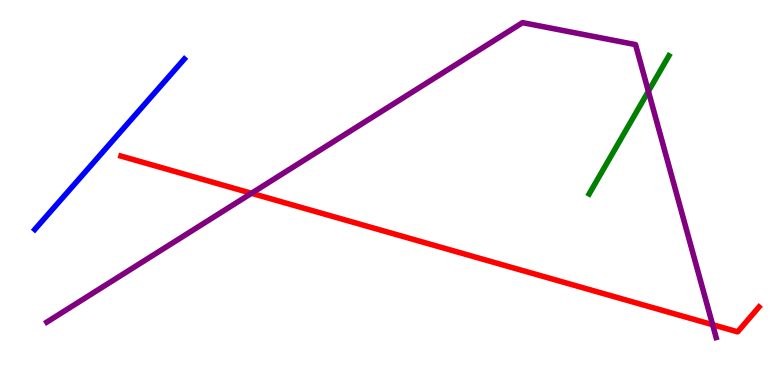[{'lines': ['blue', 'red'], 'intersections': []}, {'lines': ['green', 'red'], 'intersections': []}, {'lines': ['purple', 'red'], 'intersections': [{'x': 3.25, 'y': 4.98}, {'x': 9.2, 'y': 1.57}]}, {'lines': ['blue', 'green'], 'intersections': []}, {'lines': ['blue', 'purple'], 'intersections': []}, {'lines': ['green', 'purple'], 'intersections': [{'x': 8.37, 'y': 7.63}]}]